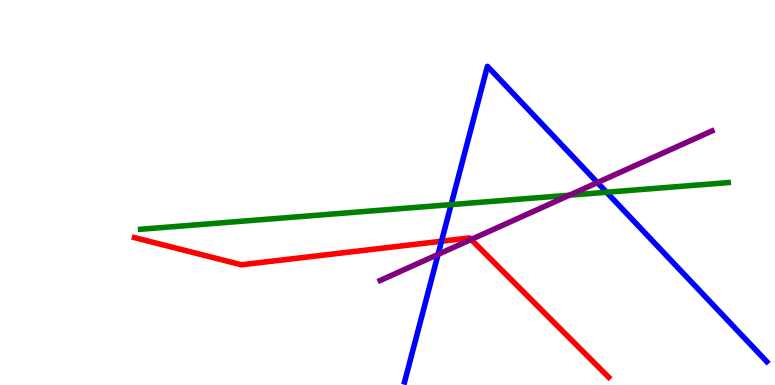[{'lines': ['blue', 'red'], 'intersections': [{'x': 5.7, 'y': 3.73}]}, {'lines': ['green', 'red'], 'intersections': []}, {'lines': ['purple', 'red'], 'intersections': [{'x': 6.08, 'y': 3.78}]}, {'lines': ['blue', 'green'], 'intersections': [{'x': 5.82, 'y': 4.69}, {'x': 7.83, 'y': 5.01}]}, {'lines': ['blue', 'purple'], 'intersections': [{'x': 5.65, 'y': 3.39}, {'x': 7.71, 'y': 5.26}]}, {'lines': ['green', 'purple'], 'intersections': [{'x': 7.35, 'y': 4.93}]}]